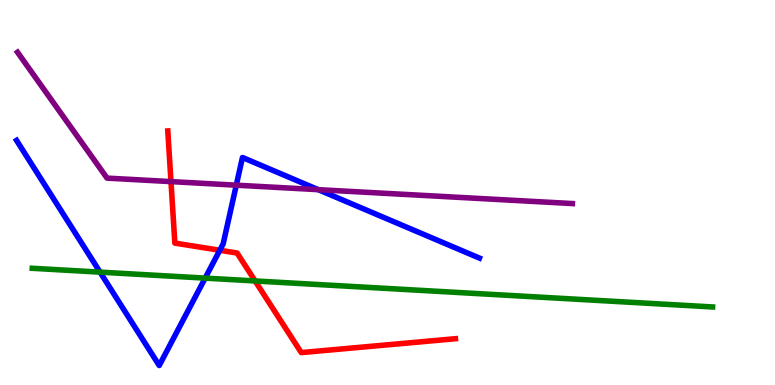[{'lines': ['blue', 'red'], 'intersections': [{'x': 2.84, 'y': 3.5}]}, {'lines': ['green', 'red'], 'intersections': [{'x': 3.29, 'y': 2.7}]}, {'lines': ['purple', 'red'], 'intersections': [{'x': 2.21, 'y': 5.28}]}, {'lines': ['blue', 'green'], 'intersections': [{'x': 1.29, 'y': 2.93}, {'x': 2.65, 'y': 2.78}]}, {'lines': ['blue', 'purple'], 'intersections': [{'x': 3.05, 'y': 5.19}, {'x': 4.11, 'y': 5.07}]}, {'lines': ['green', 'purple'], 'intersections': []}]